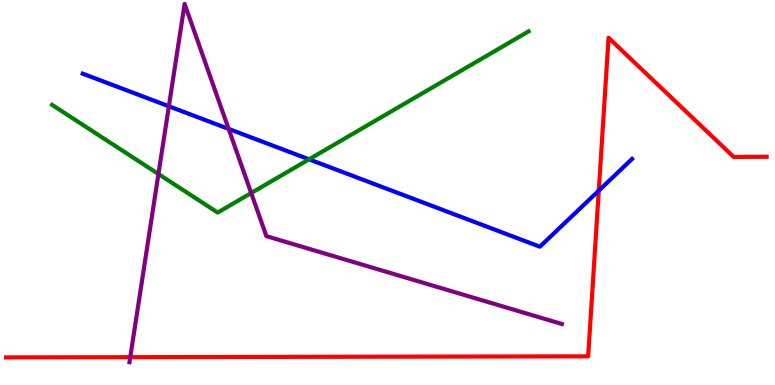[{'lines': ['blue', 'red'], 'intersections': [{'x': 7.73, 'y': 5.05}]}, {'lines': ['green', 'red'], 'intersections': []}, {'lines': ['purple', 'red'], 'intersections': [{'x': 1.68, 'y': 0.723}]}, {'lines': ['blue', 'green'], 'intersections': [{'x': 3.99, 'y': 5.86}]}, {'lines': ['blue', 'purple'], 'intersections': [{'x': 2.18, 'y': 7.24}, {'x': 2.95, 'y': 6.65}]}, {'lines': ['green', 'purple'], 'intersections': [{'x': 2.04, 'y': 5.48}, {'x': 3.24, 'y': 4.99}]}]